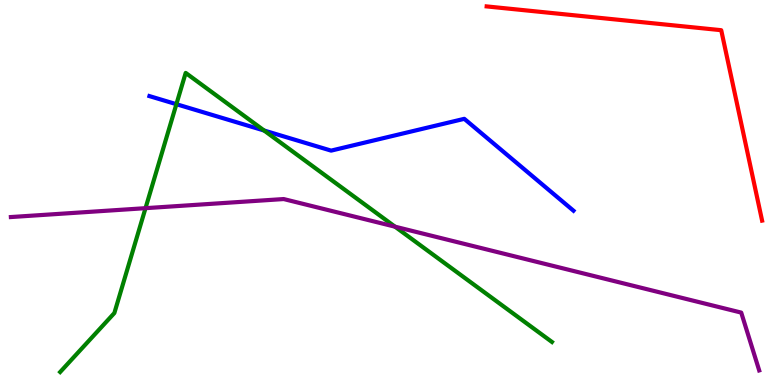[{'lines': ['blue', 'red'], 'intersections': []}, {'lines': ['green', 'red'], 'intersections': []}, {'lines': ['purple', 'red'], 'intersections': []}, {'lines': ['blue', 'green'], 'intersections': [{'x': 2.28, 'y': 7.29}, {'x': 3.41, 'y': 6.61}]}, {'lines': ['blue', 'purple'], 'intersections': []}, {'lines': ['green', 'purple'], 'intersections': [{'x': 1.88, 'y': 4.59}, {'x': 5.1, 'y': 4.11}]}]